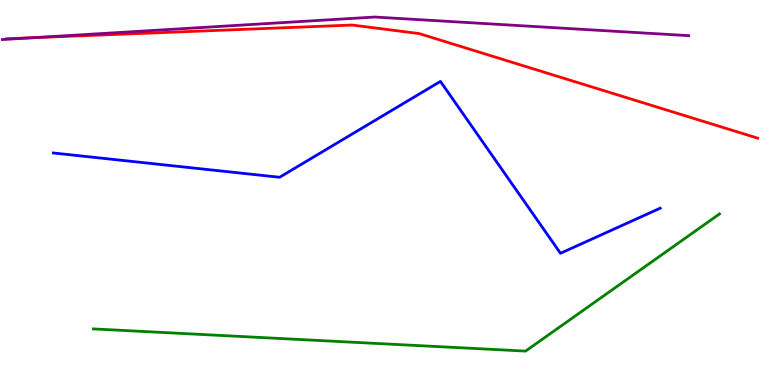[{'lines': ['blue', 'red'], 'intersections': []}, {'lines': ['green', 'red'], 'intersections': []}, {'lines': ['purple', 'red'], 'intersections': [{'x': 0.429, 'y': 9.02}]}, {'lines': ['blue', 'green'], 'intersections': []}, {'lines': ['blue', 'purple'], 'intersections': []}, {'lines': ['green', 'purple'], 'intersections': []}]